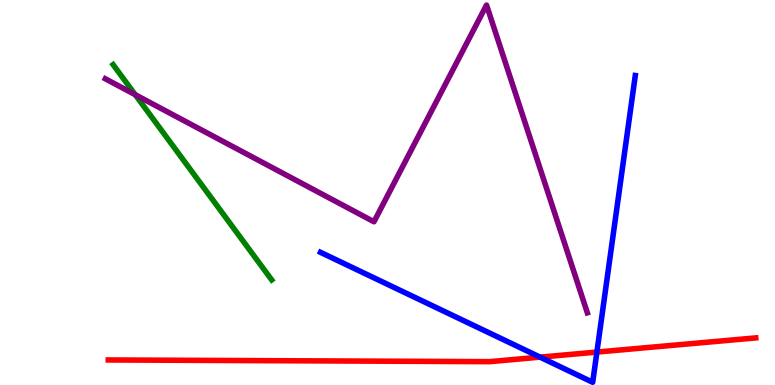[{'lines': ['blue', 'red'], 'intersections': [{'x': 6.97, 'y': 0.723}, {'x': 7.7, 'y': 0.855}]}, {'lines': ['green', 'red'], 'intersections': []}, {'lines': ['purple', 'red'], 'intersections': []}, {'lines': ['blue', 'green'], 'intersections': []}, {'lines': ['blue', 'purple'], 'intersections': []}, {'lines': ['green', 'purple'], 'intersections': [{'x': 1.75, 'y': 7.54}]}]